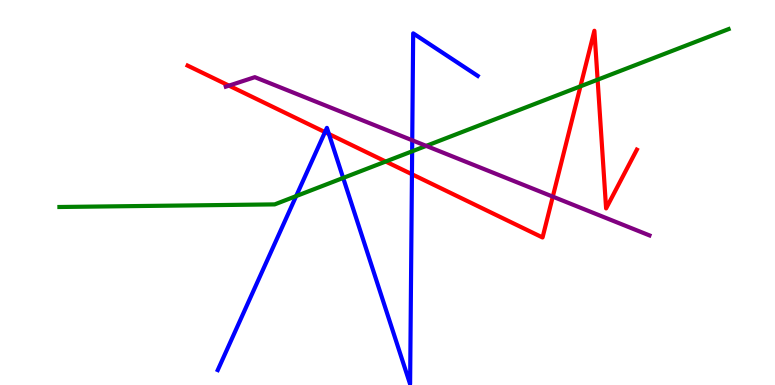[{'lines': ['blue', 'red'], 'intersections': [{'x': 4.19, 'y': 6.57}, {'x': 4.24, 'y': 6.52}, {'x': 5.32, 'y': 5.47}]}, {'lines': ['green', 'red'], 'intersections': [{'x': 4.98, 'y': 5.8}, {'x': 7.49, 'y': 7.76}, {'x': 7.71, 'y': 7.93}]}, {'lines': ['purple', 'red'], 'intersections': [{'x': 2.95, 'y': 7.78}, {'x': 7.13, 'y': 4.89}]}, {'lines': ['blue', 'green'], 'intersections': [{'x': 3.82, 'y': 4.91}, {'x': 4.43, 'y': 5.38}, {'x': 5.32, 'y': 6.07}]}, {'lines': ['blue', 'purple'], 'intersections': [{'x': 5.32, 'y': 6.36}]}, {'lines': ['green', 'purple'], 'intersections': [{'x': 5.5, 'y': 6.21}]}]